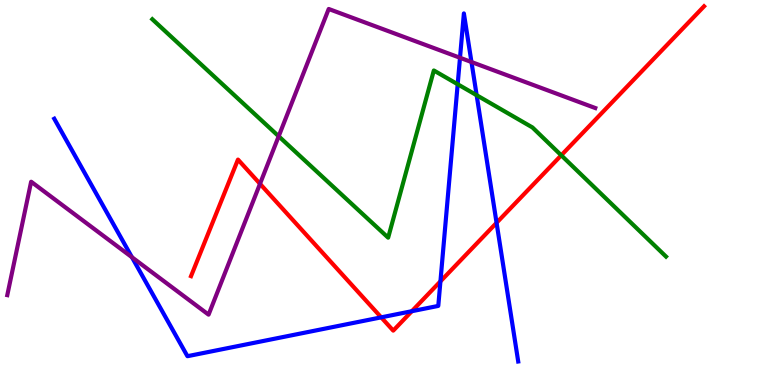[{'lines': ['blue', 'red'], 'intersections': [{'x': 4.92, 'y': 1.76}, {'x': 5.31, 'y': 1.92}, {'x': 5.68, 'y': 2.69}, {'x': 6.41, 'y': 4.21}]}, {'lines': ['green', 'red'], 'intersections': [{'x': 7.24, 'y': 5.97}]}, {'lines': ['purple', 'red'], 'intersections': [{'x': 3.35, 'y': 5.23}]}, {'lines': ['blue', 'green'], 'intersections': [{'x': 5.91, 'y': 7.81}, {'x': 6.15, 'y': 7.53}]}, {'lines': ['blue', 'purple'], 'intersections': [{'x': 1.7, 'y': 3.32}, {'x': 5.94, 'y': 8.5}, {'x': 6.08, 'y': 8.39}]}, {'lines': ['green', 'purple'], 'intersections': [{'x': 3.6, 'y': 6.46}]}]